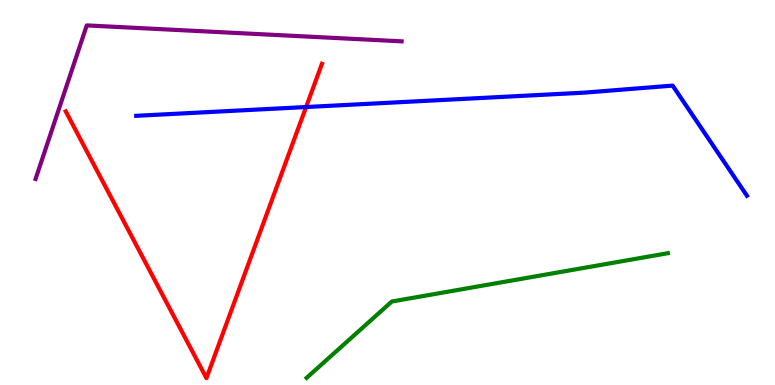[{'lines': ['blue', 'red'], 'intersections': [{'x': 3.95, 'y': 7.22}]}, {'lines': ['green', 'red'], 'intersections': []}, {'lines': ['purple', 'red'], 'intersections': []}, {'lines': ['blue', 'green'], 'intersections': []}, {'lines': ['blue', 'purple'], 'intersections': []}, {'lines': ['green', 'purple'], 'intersections': []}]